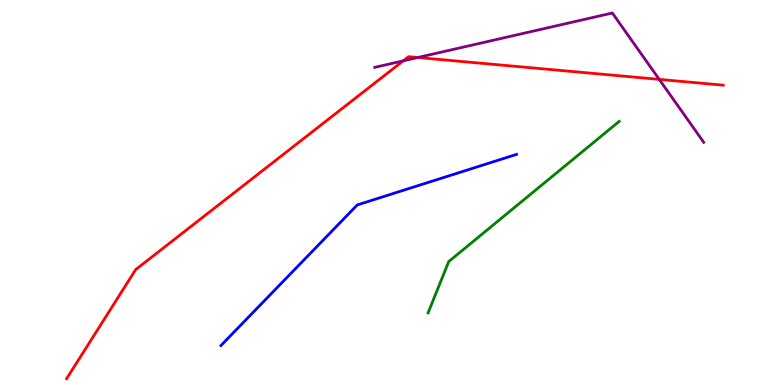[{'lines': ['blue', 'red'], 'intersections': []}, {'lines': ['green', 'red'], 'intersections': []}, {'lines': ['purple', 'red'], 'intersections': [{'x': 5.2, 'y': 8.42}, {'x': 5.39, 'y': 8.51}, {'x': 8.51, 'y': 7.94}]}, {'lines': ['blue', 'green'], 'intersections': []}, {'lines': ['blue', 'purple'], 'intersections': []}, {'lines': ['green', 'purple'], 'intersections': []}]